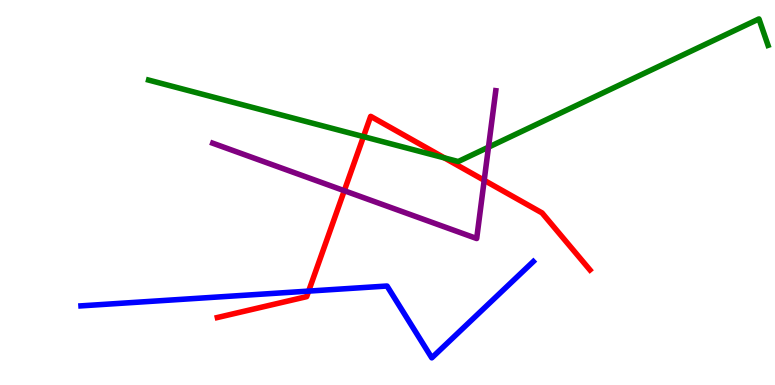[{'lines': ['blue', 'red'], 'intersections': [{'x': 3.98, 'y': 2.44}]}, {'lines': ['green', 'red'], 'intersections': [{'x': 4.69, 'y': 6.45}, {'x': 5.73, 'y': 5.9}]}, {'lines': ['purple', 'red'], 'intersections': [{'x': 4.44, 'y': 5.05}, {'x': 6.25, 'y': 5.32}]}, {'lines': ['blue', 'green'], 'intersections': []}, {'lines': ['blue', 'purple'], 'intersections': []}, {'lines': ['green', 'purple'], 'intersections': [{'x': 6.3, 'y': 6.18}]}]